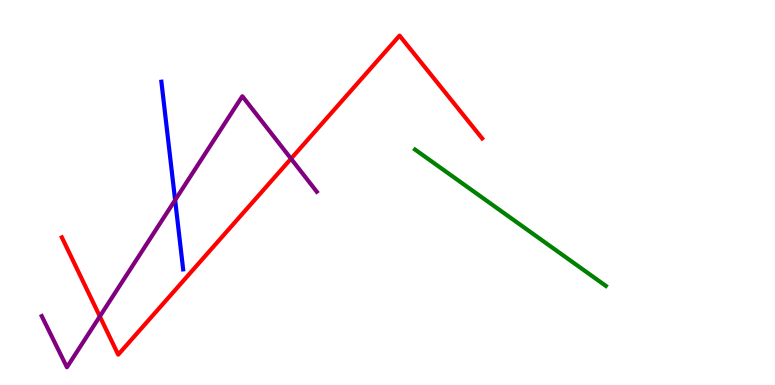[{'lines': ['blue', 'red'], 'intersections': []}, {'lines': ['green', 'red'], 'intersections': []}, {'lines': ['purple', 'red'], 'intersections': [{'x': 1.29, 'y': 1.78}, {'x': 3.76, 'y': 5.88}]}, {'lines': ['blue', 'green'], 'intersections': []}, {'lines': ['blue', 'purple'], 'intersections': [{'x': 2.26, 'y': 4.8}]}, {'lines': ['green', 'purple'], 'intersections': []}]